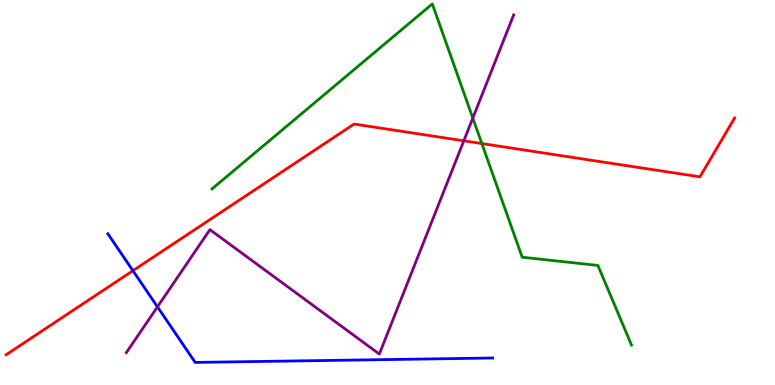[{'lines': ['blue', 'red'], 'intersections': [{'x': 1.72, 'y': 2.97}]}, {'lines': ['green', 'red'], 'intersections': [{'x': 6.22, 'y': 6.27}]}, {'lines': ['purple', 'red'], 'intersections': [{'x': 5.98, 'y': 6.34}]}, {'lines': ['blue', 'green'], 'intersections': []}, {'lines': ['blue', 'purple'], 'intersections': [{'x': 2.03, 'y': 2.03}]}, {'lines': ['green', 'purple'], 'intersections': [{'x': 6.1, 'y': 6.93}]}]